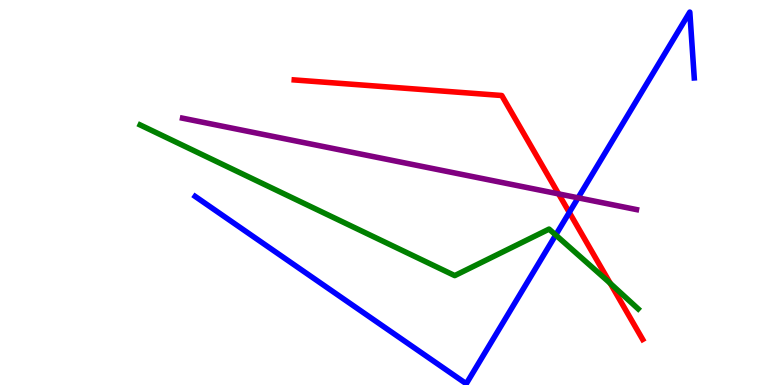[{'lines': ['blue', 'red'], 'intersections': [{'x': 7.35, 'y': 4.48}]}, {'lines': ['green', 'red'], 'intersections': [{'x': 7.87, 'y': 2.64}]}, {'lines': ['purple', 'red'], 'intersections': [{'x': 7.21, 'y': 4.96}]}, {'lines': ['blue', 'green'], 'intersections': [{'x': 7.17, 'y': 3.9}]}, {'lines': ['blue', 'purple'], 'intersections': [{'x': 7.46, 'y': 4.86}]}, {'lines': ['green', 'purple'], 'intersections': []}]